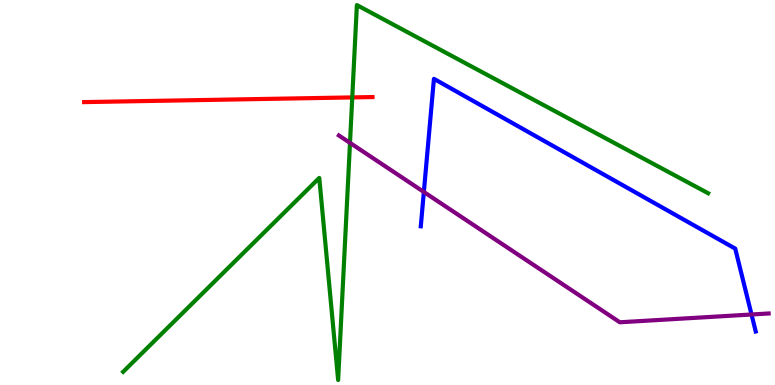[{'lines': ['blue', 'red'], 'intersections': []}, {'lines': ['green', 'red'], 'intersections': [{'x': 4.55, 'y': 7.47}]}, {'lines': ['purple', 'red'], 'intersections': []}, {'lines': ['blue', 'green'], 'intersections': []}, {'lines': ['blue', 'purple'], 'intersections': [{'x': 5.47, 'y': 5.01}, {'x': 9.7, 'y': 1.83}]}, {'lines': ['green', 'purple'], 'intersections': [{'x': 4.52, 'y': 6.29}]}]